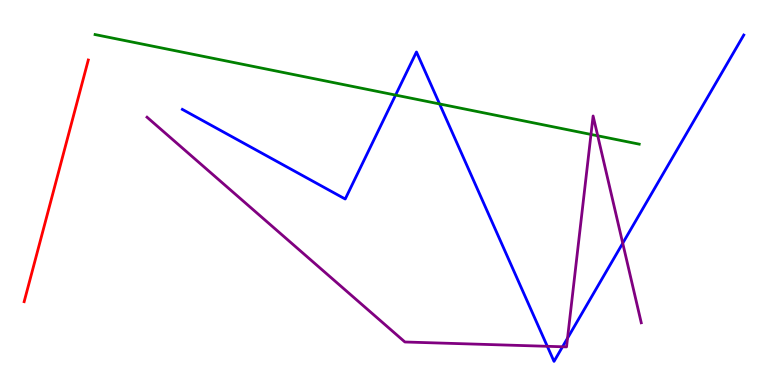[{'lines': ['blue', 'red'], 'intersections': []}, {'lines': ['green', 'red'], 'intersections': []}, {'lines': ['purple', 'red'], 'intersections': []}, {'lines': ['blue', 'green'], 'intersections': [{'x': 5.1, 'y': 7.53}, {'x': 5.67, 'y': 7.3}]}, {'lines': ['blue', 'purple'], 'intersections': [{'x': 7.06, 'y': 1.01}, {'x': 7.26, 'y': 0.993}, {'x': 7.32, 'y': 1.22}, {'x': 8.04, 'y': 3.68}]}, {'lines': ['green', 'purple'], 'intersections': [{'x': 7.63, 'y': 6.51}, {'x': 7.71, 'y': 6.47}]}]